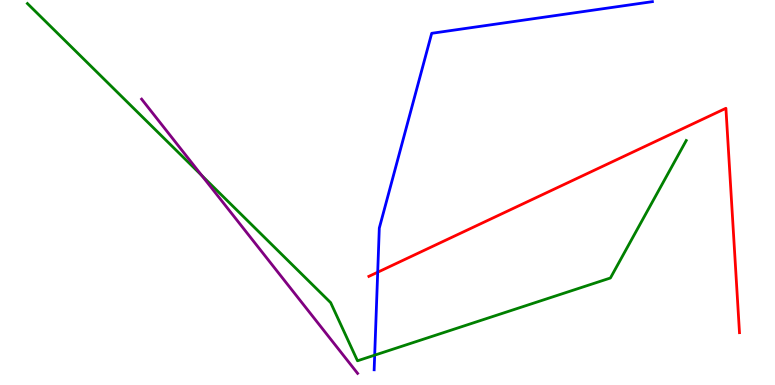[{'lines': ['blue', 'red'], 'intersections': [{'x': 4.87, 'y': 2.93}]}, {'lines': ['green', 'red'], 'intersections': []}, {'lines': ['purple', 'red'], 'intersections': []}, {'lines': ['blue', 'green'], 'intersections': [{'x': 4.83, 'y': 0.775}]}, {'lines': ['blue', 'purple'], 'intersections': []}, {'lines': ['green', 'purple'], 'intersections': [{'x': 2.6, 'y': 5.44}]}]